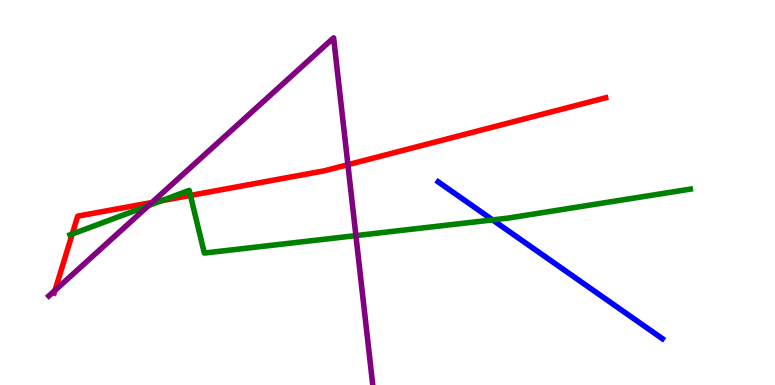[{'lines': ['blue', 'red'], 'intersections': []}, {'lines': ['green', 'red'], 'intersections': [{'x': 0.932, 'y': 3.92}, {'x': 2.08, 'y': 4.79}, {'x': 2.46, 'y': 4.92}]}, {'lines': ['purple', 'red'], 'intersections': [{'x': 0.71, 'y': 2.46}, {'x': 1.96, 'y': 4.74}, {'x': 4.49, 'y': 5.72}]}, {'lines': ['blue', 'green'], 'intersections': [{'x': 6.36, 'y': 4.29}]}, {'lines': ['blue', 'purple'], 'intersections': []}, {'lines': ['green', 'purple'], 'intersections': [{'x': 1.92, 'y': 4.66}, {'x': 4.59, 'y': 3.88}]}]